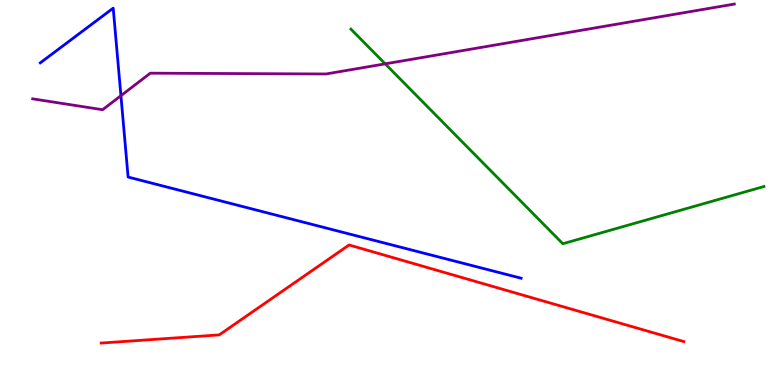[{'lines': ['blue', 'red'], 'intersections': []}, {'lines': ['green', 'red'], 'intersections': []}, {'lines': ['purple', 'red'], 'intersections': []}, {'lines': ['blue', 'green'], 'intersections': []}, {'lines': ['blue', 'purple'], 'intersections': [{'x': 1.56, 'y': 7.51}]}, {'lines': ['green', 'purple'], 'intersections': [{'x': 4.97, 'y': 8.34}]}]